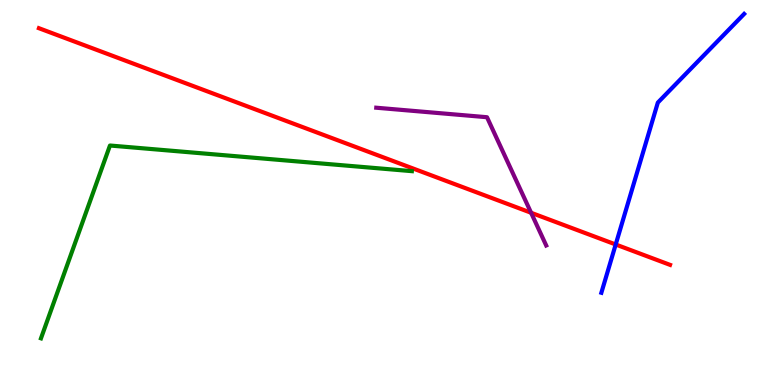[{'lines': ['blue', 'red'], 'intersections': [{'x': 7.94, 'y': 3.65}]}, {'lines': ['green', 'red'], 'intersections': []}, {'lines': ['purple', 'red'], 'intersections': [{'x': 6.85, 'y': 4.47}]}, {'lines': ['blue', 'green'], 'intersections': []}, {'lines': ['blue', 'purple'], 'intersections': []}, {'lines': ['green', 'purple'], 'intersections': []}]